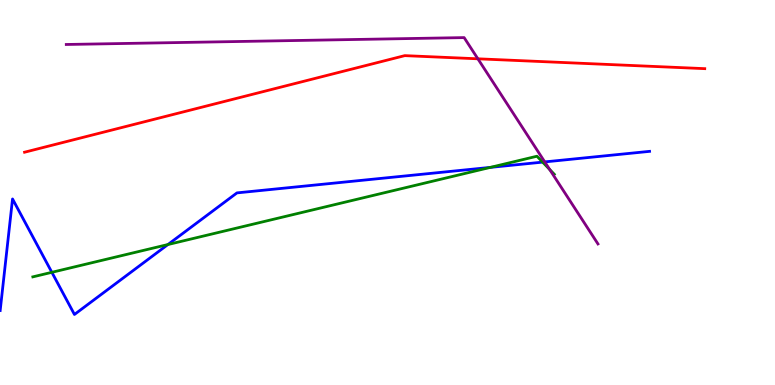[{'lines': ['blue', 'red'], 'intersections': []}, {'lines': ['green', 'red'], 'intersections': []}, {'lines': ['purple', 'red'], 'intersections': [{'x': 6.17, 'y': 8.47}]}, {'lines': ['blue', 'green'], 'intersections': [{'x': 0.669, 'y': 2.93}, {'x': 2.17, 'y': 3.65}, {'x': 6.33, 'y': 5.65}, {'x': 7.0, 'y': 5.79}]}, {'lines': ['blue', 'purple'], 'intersections': [{'x': 7.03, 'y': 5.79}]}, {'lines': ['green', 'purple'], 'intersections': [{'x': 7.09, 'y': 5.6}]}]